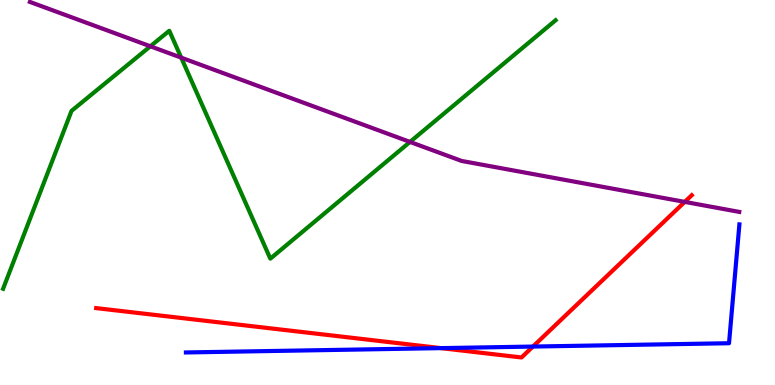[{'lines': ['blue', 'red'], 'intersections': [{'x': 5.69, 'y': 0.958}, {'x': 6.88, 'y': 0.998}]}, {'lines': ['green', 'red'], 'intersections': []}, {'lines': ['purple', 'red'], 'intersections': [{'x': 8.84, 'y': 4.76}]}, {'lines': ['blue', 'green'], 'intersections': []}, {'lines': ['blue', 'purple'], 'intersections': []}, {'lines': ['green', 'purple'], 'intersections': [{'x': 1.94, 'y': 8.8}, {'x': 2.34, 'y': 8.5}, {'x': 5.29, 'y': 6.31}]}]